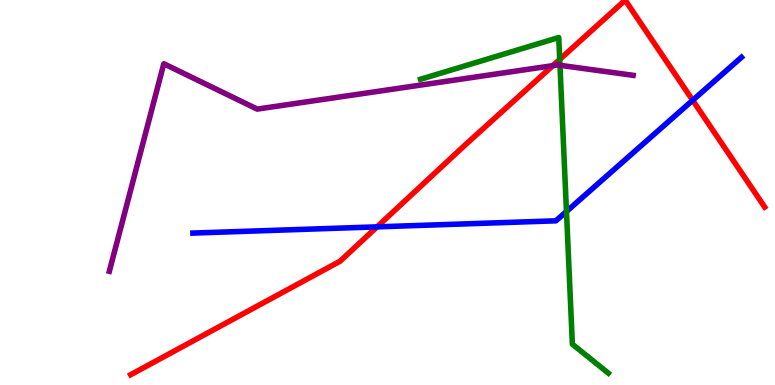[{'lines': ['blue', 'red'], 'intersections': [{'x': 4.86, 'y': 4.11}, {'x': 8.94, 'y': 7.4}]}, {'lines': ['green', 'red'], 'intersections': [{'x': 7.22, 'y': 8.46}]}, {'lines': ['purple', 'red'], 'intersections': [{'x': 7.13, 'y': 8.3}]}, {'lines': ['blue', 'green'], 'intersections': [{'x': 7.31, 'y': 4.51}]}, {'lines': ['blue', 'purple'], 'intersections': []}, {'lines': ['green', 'purple'], 'intersections': [{'x': 7.23, 'y': 8.3}]}]